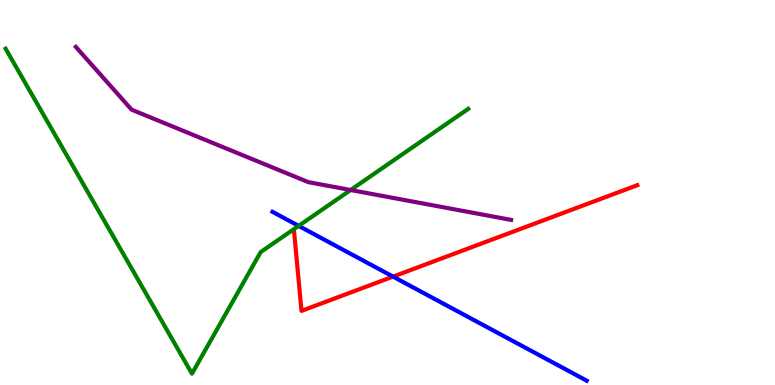[{'lines': ['blue', 'red'], 'intersections': [{'x': 5.07, 'y': 2.82}]}, {'lines': ['green', 'red'], 'intersections': []}, {'lines': ['purple', 'red'], 'intersections': []}, {'lines': ['blue', 'green'], 'intersections': [{'x': 3.85, 'y': 4.13}]}, {'lines': ['blue', 'purple'], 'intersections': []}, {'lines': ['green', 'purple'], 'intersections': [{'x': 4.52, 'y': 5.06}]}]